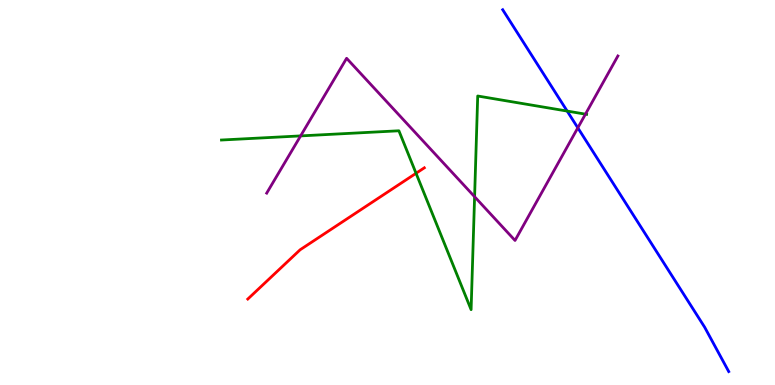[{'lines': ['blue', 'red'], 'intersections': []}, {'lines': ['green', 'red'], 'intersections': [{'x': 5.37, 'y': 5.5}]}, {'lines': ['purple', 'red'], 'intersections': []}, {'lines': ['blue', 'green'], 'intersections': [{'x': 7.32, 'y': 7.11}]}, {'lines': ['blue', 'purple'], 'intersections': [{'x': 7.46, 'y': 6.68}]}, {'lines': ['green', 'purple'], 'intersections': [{'x': 3.88, 'y': 6.47}, {'x': 6.12, 'y': 4.89}, {'x': 7.55, 'y': 7.03}]}]